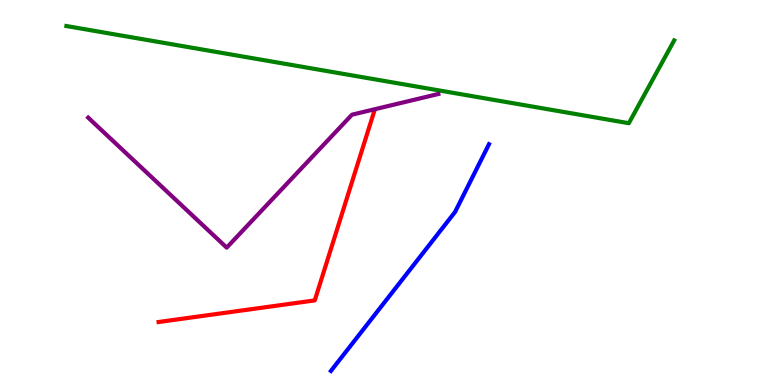[{'lines': ['blue', 'red'], 'intersections': []}, {'lines': ['green', 'red'], 'intersections': []}, {'lines': ['purple', 'red'], 'intersections': []}, {'lines': ['blue', 'green'], 'intersections': []}, {'lines': ['blue', 'purple'], 'intersections': []}, {'lines': ['green', 'purple'], 'intersections': []}]